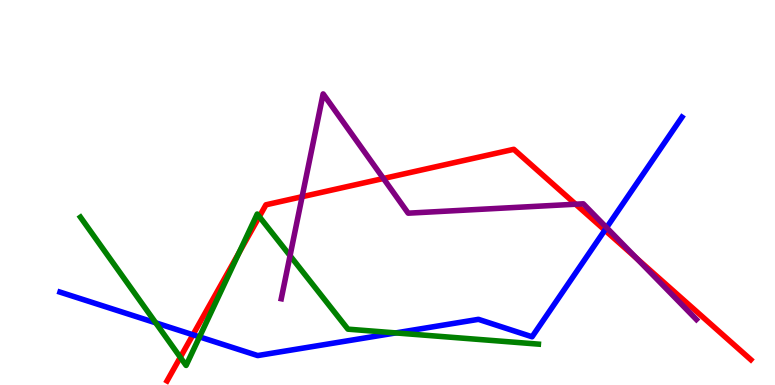[{'lines': ['blue', 'red'], 'intersections': [{'x': 2.49, 'y': 1.3}, {'x': 7.8, 'y': 4.02}]}, {'lines': ['green', 'red'], 'intersections': [{'x': 2.33, 'y': 0.719}, {'x': 3.09, 'y': 3.44}, {'x': 3.35, 'y': 4.37}]}, {'lines': ['purple', 'red'], 'intersections': [{'x': 3.9, 'y': 4.89}, {'x': 4.95, 'y': 5.36}, {'x': 7.43, 'y': 4.7}, {'x': 8.21, 'y': 3.29}]}, {'lines': ['blue', 'green'], 'intersections': [{'x': 2.01, 'y': 1.61}, {'x': 2.57, 'y': 1.25}, {'x': 5.11, 'y': 1.35}]}, {'lines': ['blue', 'purple'], 'intersections': [{'x': 7.83, 'y': 4.09}]}, {'lines': ['green', 'purple'], 'intersections': [{'x': 3.74, 'y': 3.36}]}]